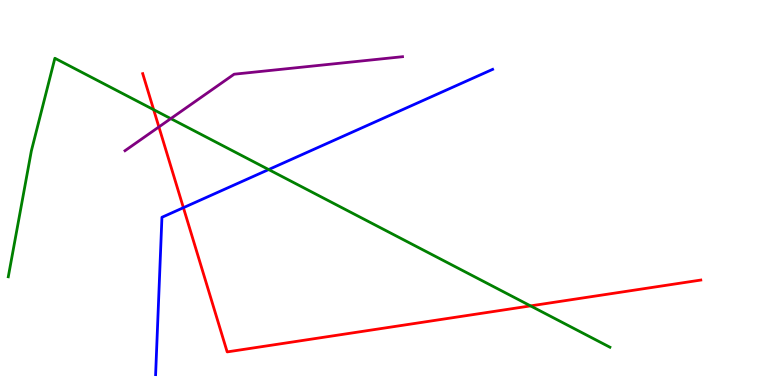[{'lines': ['blue', 'red'], 'intersections': [{'x': 2.37, 'y': 4.61}]}, {'lines': ['green', 'red'], 'intersections': [{'x': 1.98, 'y': 7.15}, {'x': 6.85, 'y': 2.05}]}, {'lines': ['purple', 'red'], 'intersections': [{'x': 2.05, 'y': 6.7}]}, {'lines': ['blue', 'green'], 'intersections': [{'x': 3.47, 'y': 5.6}]}, {'lines': ['blue', 'purple'], 'intersections': []}, {'lines': ['green', 'purple'], 'intersections': [{'x': 2.2, 'y': 6.92}]}]